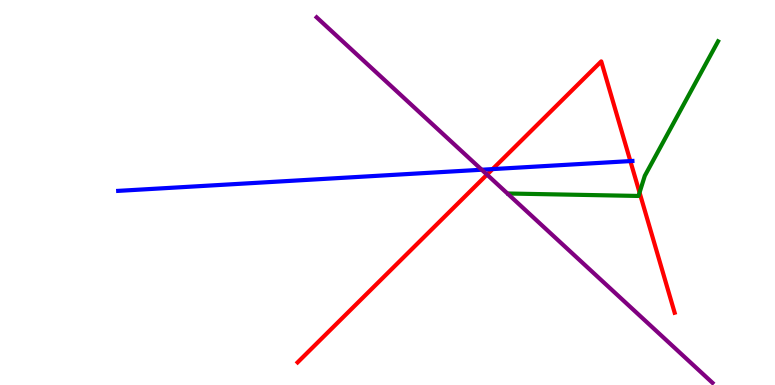[{'lines': ['blue', 'red'], 'intersections': [{'x': 6.36, 'y': 5.61}, {'x': 8.13, 'y': 5.82}]}, {'lines': ['green', 'red'], 'intersections': [{'x': 8.25, 'y': 5.0}]}, {'lines': ['purple', 'red'], 'intersections': [{'x': 6.28, 'y': 5.46}]}, {'lines': ['blue', 'green'], 'intersections': []}, {'lines': ['blue', 'purple'], 'intersections': [{'x': 6.22, 'y': 5.59}]}, {'lines': ['green', 'purple'], 'intersections': []}]